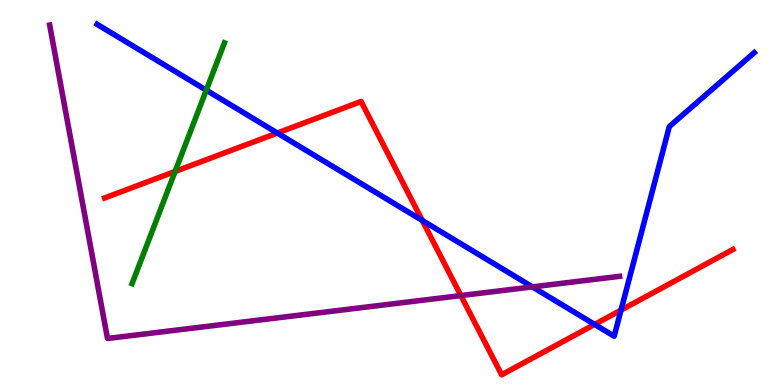[{'lines': ['blue', 'red'], 'intersections': [{'x': 3.58, 'y': 6.55}, {'x': 5.45, 'y': 4.27}, {'x': 7.67, 'y': 1.57}, {'x': 8.01, 'y': 1.95}]}, {'lines': ['green', 'red'], 'intersections': [{'x': 2.26, 'y': 5.55}]}, {'lines': ['purple', 'red'], 'intersections': [{'x': 5.95, 'y': 2.32}]}, {'lines': ['blue', 'green'], 'intersections': [{'x': 2.66, 'y': 7.66}]}, {'lines': ['blue', 'purple'], 'intersections': [{'x': 6.87, 'y': 2.55}]}, {'lines': ['green', 'purple'], 'intersections': []}]